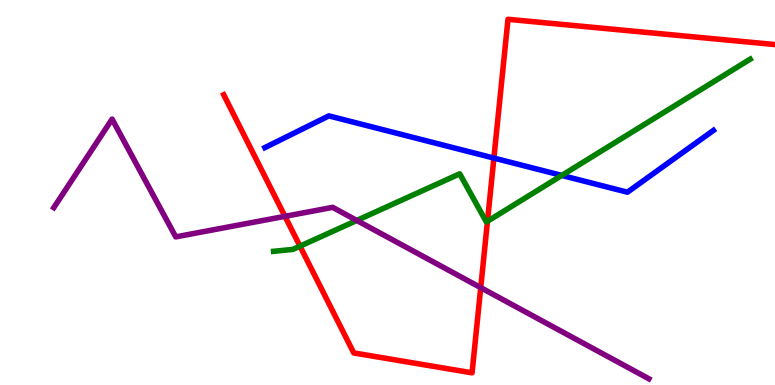[{'lines': ['blue', 'red'], 'intersections': [{'x': 6.37, 'y': 5.89}]}, {'lines': ['green', 'red'], 'intersections': [{'x': 3.87, 'y': 3.61}, {'x': 6.29, 'y': 4.25}]}, {'lines': ['purple', 'red'], 'intersections': [{'x': 3.68, 'y': 4.38}, {'x': 6.2, 'y': 2.53}]}, {'lines': ['blue', 'green'], 'intersections': [{'x': 7.25, 'y': 5.44}]}, {'lines': ['blue', 'purple'], 'intersections': []}, {'lines': ['green', 'purple'], 'intersections': [{'x': 4.6, 'y': 4.27}]}]